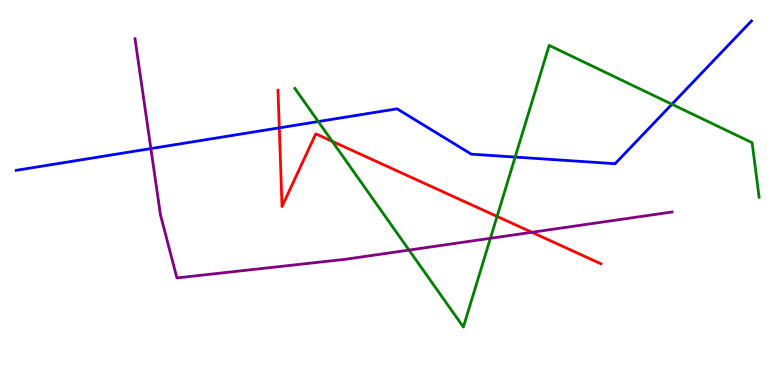[{'lines': ['blue', 'red'], 'intersections': [{'x': 3.6, 'y': 6.68}]}, {'lines': ['green', 'red'], 'intersections': [{'x': 4.29, 'y': 6.33}, {'x': 6.41, 'y': 4.38}]}, {'lines': ['purple', 'red'], 'intersections': [{'x': 6.86, 'y': 3.97}]}, {'lines': ['blue', 'green'], 'intersections': [{'x': 4.11, 'y': 6.84}, {'x': 6.65, 'y': 5.92}, {'x': 8.67, 'y': 7.29}]}, {'lines': ['blue', 'purple'], 'intersections': [{'x': 1.95, 'y': 6.14}]}, {'lines': ['green', 'purple'], 'intersections': [{'x': 5.28, 'y': 3.5}, {'x': 6.33, 'y': 3.81}]}]